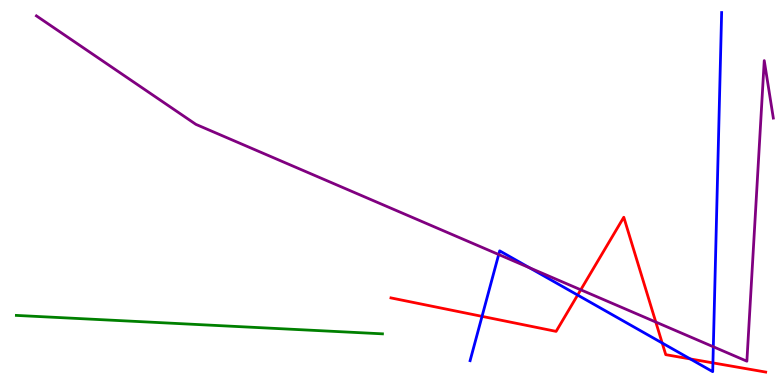[{'lines': ['blue', 'red'], 'intersections': [{'x': 6.22, 'y': 1.78}, {'x': 7.45, 'y': 2.34}, {'x': 8.54, 'y': 1.09}, {'x': 8.91, 'y': 0.677}, {'x': 9.2, 'y': 0.575}]}, {'lines': ['green', 'red'], 'intersections': []}, {'lines': ['purple', 'red'], 'intersections': [{'x': 7.49, 'y': 2.47}, {'x': 8.46, 'y': 1.64}]}, {'lines': ['blue', 'green'], 'intersections': []}, {'lines': ['blue', 'purple'], 'intersections': [{'x': 6.43, 'y': 3.39}, {'x': 6.83, 'y': 3.05}, {'x': 9.2, 'y': 0.993}]}, {'lines': ['green', 'purple'], 'intersections': []}]